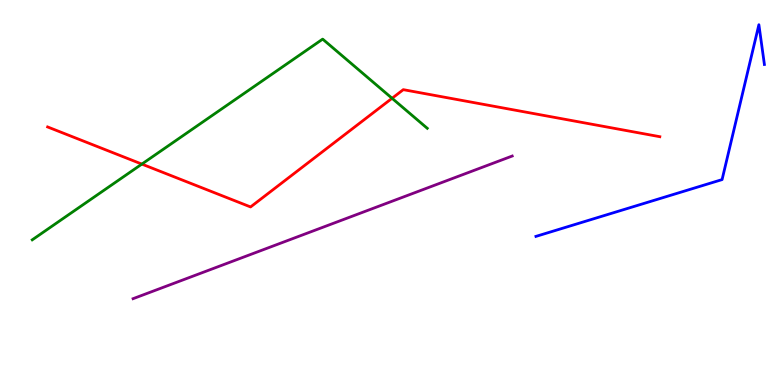[{'lines': ['blue', 'red'], 'intersections': []}, {'lines': ['green', 'red'], 'intersections': [{'x': 1.83, 'y': 5.74}, {'x': 5.06, 'y': 7.45}]}, {'lines': ['purple', 'red'], 'intersections': []}, {'lines': ['blue', 'green'], 'intersections': []}, {'lines': ['blue', 'purple'], 'intersections': []}, {'lines': ['green', 'purple'], 'intersections': []}]